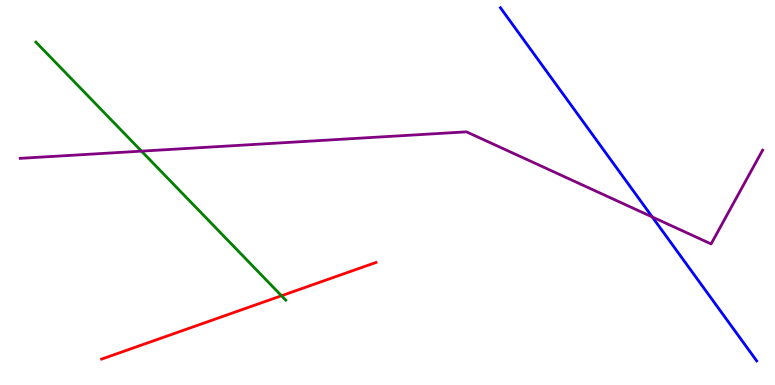[{'lines': ['blue', 'red'], 'intersections': []}, {'lines': ['green', 'red'], 'intersections': [{'x': 3.63, 'y': 2.32}]}, {'lines': ['purple', 'red'], 'intersections': []}, {'lines': ['blue', 'green'], 'intersections': []}, {'lines': ['blue', 'purple'], 'intersections': [{'x': 8.42, 'y': 4.36}]}, {'lines': ['green', 'purple'], 'intersections': [{'x': 1.83, 'y': 6.07}]}]